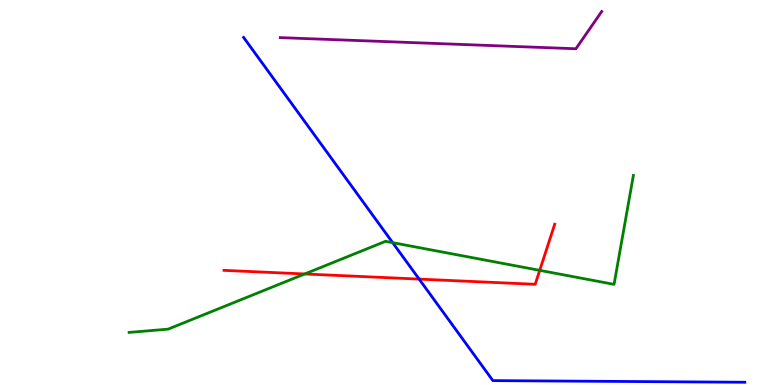[{'lines': ['blue', 'red'], 'intersections': [{'x': 5.41, 'y': 2.75}]}, {'lines': ['green', 'red'], 'intersections': [{'x': 3.93, 'y': 2.88}, {'x': 6.96, 'y': 2.98}]}, {'lines': ['purple', 'red'], 'intersections': []}, {'lines': ['blue', 'green'], 'intersections': [{'x': 5.07, 'y': 3.7}]}, {'lines': ['blue', 'purple'], 'intersections': []}, {'lines': ['green', 'purple'], 'intersections': []}]